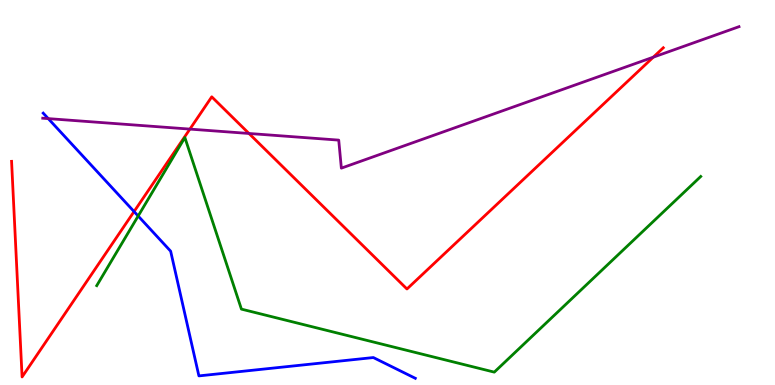[{'lines': ['blue', 'red'], 'intersections': [{'x': 1.73, 'y': 4.5}]}, {'lines': ['green', 'red'], 'intersections': []}, {'lines': ['purple', 'red'], 'intersections': [{'x': 2.45, 'y': 6.65}, {'x': 3.21, 'y': 6.53}, {'x': 8.43, 'y': 8.52}]}, {'lines': ['blue', 'green'], 'intersections': [{'x': 1.78, 'y': 4.39}]}, {'lines': ['blue', 'purple'], 'intersections': [{'x': 0.623, 'y': 6.92}]}, {'lines': ['green', 'purple'], 'intersections': []}]